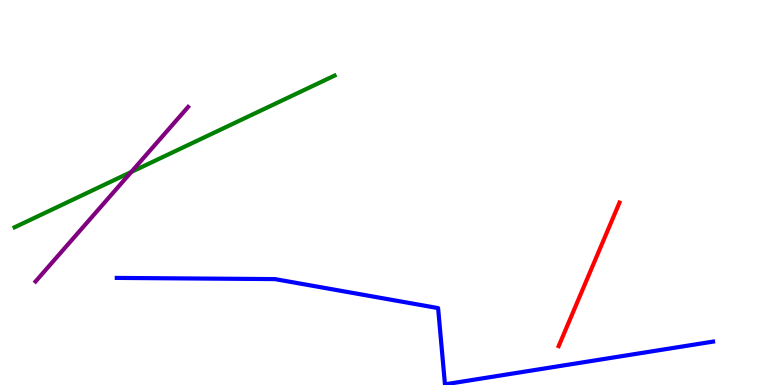[{'lines': ['blue', 'red'], 'intersections': []}, {'lines': ['green', 'red'], 'intersections': []}, {'lines': ['purple', 'red'], 'intersections': []}, {'lines': ['blue', 'green'], 'intersections': []}, {'lines': ['blue', 'purple'], 'intersections': []}, {'lines': ['green', 'purple'], 'intersections': [{'x': 1.69, 'y': 5.53}]}]